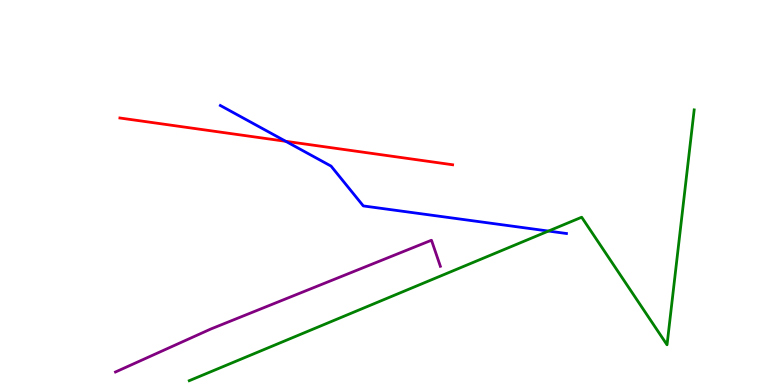[{'lines': ['blue', 'red'], 'intersections': [{'x': 3.69, 'y': 6.33}]}, {'lines': ['green', 'red'], 'intersections': []}, {'lines': ['purple', 'red'], 'intersections': []}, {'lines': ['blue', 'green'], 'intersections': [{'x': 7.08, 'y': 4.0}]}, {'lines': ['blue', 'purple'], 'intersections': []}, {'lines': ['green', 'purple'], 'intersections': []}]